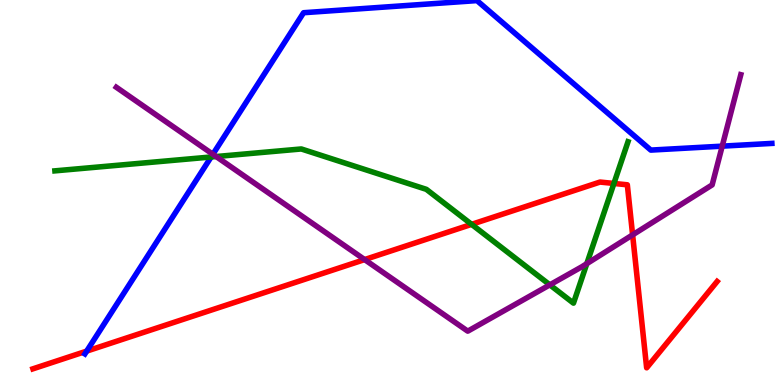[{'lines': ['blue', 'red'], 'intersections': [{'x': 1.12, 'y': 0.88}]}, {'lines': ['green', 'red'], 'intersections': [{'x': 6.09, 'y': 4.17}, {'x': 7.92, 'y': 5.24}]}, {'lines': ['purple', 'red'], 'intersections': [{'x': 4.7, 'y': 3.26}, {'x': 8.16, 'y': 3.9}]}, {'lines': ['blue', 'green'], 'intersections': [{'x': 2.72, 'y': 5.92}]}, {'lines': ['blue', 'purple'], 'intersections': [{'x': 2.75, 'y': 5.99}, {'x': 9.32, 'y': 6.2}]}, {'lines': ['green', 'purple'], 'intersections': [{'x': 2.79, 'y': 5.93}, {'x': 7.09, 'y': 2.6}, {'x': 7.57, 'y': 3.15}]}]